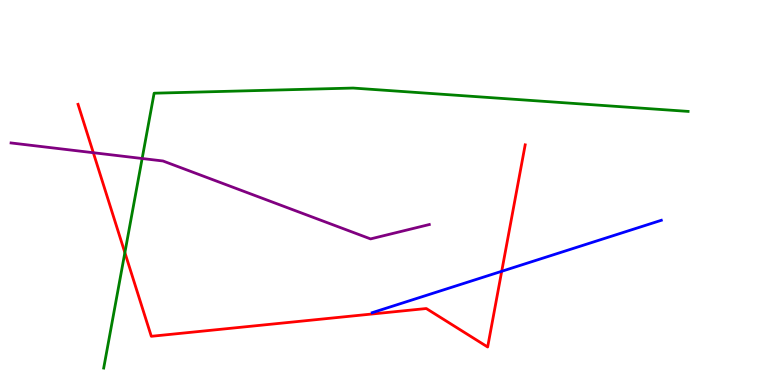[{'lines': ['blue', 'red'], 'intersections': [{'x': 6.47, 'y': 2.95}]}, {'lines': ['green', 'red'], 'intersections': [{'x': 1.61, 'y': 3.44}]}, {'lines': ['purple', 'red'], 'intersections': [{'x': 1.2, 'y': 6.03}]}, {'lines': ['blue', 'green'], 'intersections': []}, {'lines': ['blue', 'purple'], 'intersections': []}, {'lines': ['green', 'purple'], 'intersections': [{'x': 1.83, 'y': 5.88}]}]